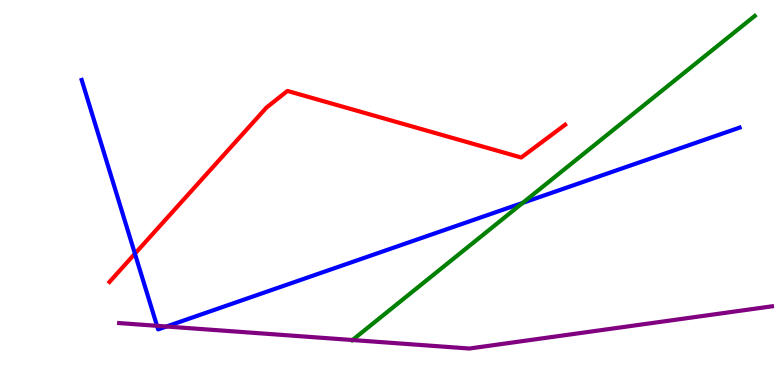[{'lines': ['blue', 'red'], 'intersections': [{'x': 1.74, 'y': 3.41}]}, {'lines': ['green', 'red'], 'intersections': []}, {'lines': ['purple', 'red'], 'intersections': []}, {'lines': ['blue', 'green'], 'intersections': [{'x': 6.74, 'y': 4.73}]}, {'lines': ['blue', 'purple'], 'intersections': [{'x': 2.03, 'y': 1.54}, {'x': 2.15, 'y': 1.52}]}, {'lines': ['green', 'purple'], 'intersections': [{'x': 4.55, 'y': 1.17}]}]